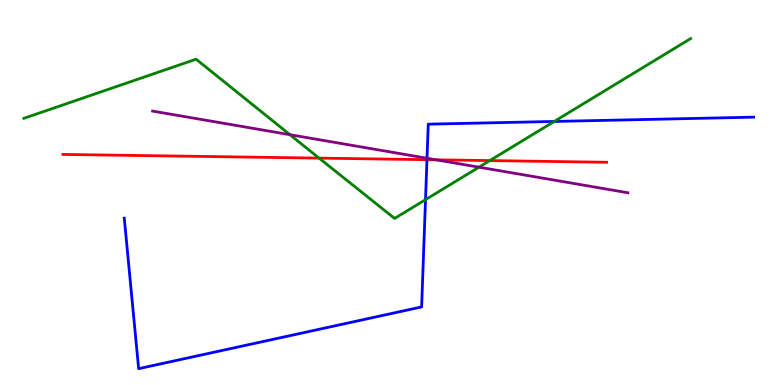[{'lines': ['blue', 'red'], 'intersections': [{'x': 5.51, 'y': 5.85}]}, {'lines': ['green', 'red'], 'intersections': [{'x': 4.12, 'y': 5.89}, {'x': 6.32, 'y': 5.83}]}, {'lines': ['purple', 'red'], 'intersections': [{'x': 5.63, 'y': 5.85}]}, {'lines': ['blue', 'green'], 'intersections': [{'x': 5.49, 'y': 4.81}, {'x': 7.15, 'y': 6.85}]}, {'lines': ['blue', 'purple'], 'intersections': [{'x': 5.51, 'y': 5.89}]}, {'lines': ['green', 'purple'], 'intersections': [{'x': 3.74, 'y': 6.5}, {'x': 6.18, 'y': 5.66}]}]